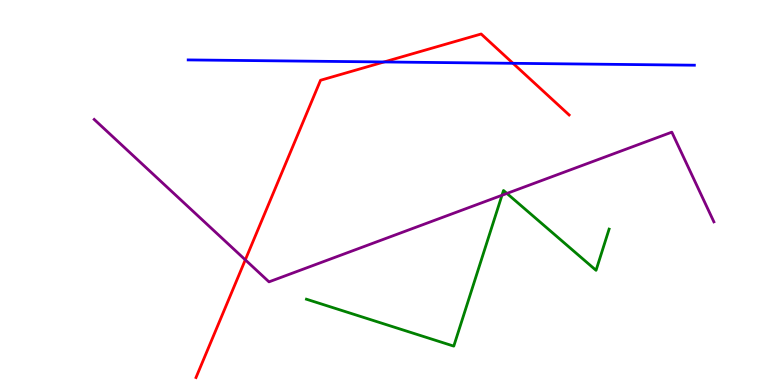[{'lines': ['blue', 'red'], 'intersections': [{'x': 4.96, 'y': 8.39}, {'x': 6.62, 'y': 8.36}]}, {'lines': ['green', 'red'], 'intersections': []}, {'lines': ['purple', 'red'], 'intersections': [{'x': 3.17, 'y': 3.25}]}, {'lines': ['blue', 'green'], 'intersections': []}, {'lines': ['blue', 'purple'], 'intersections': []}, {'lines': ['green', 'purple'], 'intersections': [{'x': 6.48, 'y': 4.93}, {'x': 6.54, 'y': 4.98}]}]